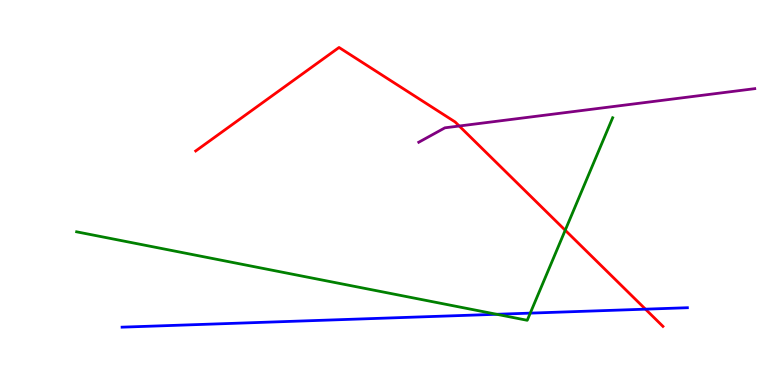[{'lines': ['blue', 'red'], 'intersections': [{'x': 8.33, 'y': 1.97}]}, {'lines': ['green', 'red'], 'intersections': [{'x': 7.29, 'y': 4.02}]}, {'lines': ['purple', 'red'], 'intersections': [{'x': 5.93, 'y': 6.73}]}, {'lines': ['blue', 'green'], 'intersections': [{'x': 6.41, 'y': 1.84}, {'x': 6.84, 'y': 1.87}]}, {'lines': ['blue', 'purple'], 'intersections': []}, {'lines': ['green', 'purple'], 'intersections': []}]